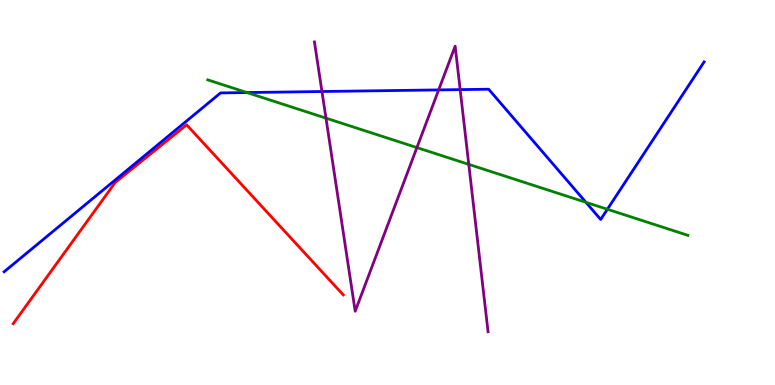[{'lines': ['blue', 'red'], 'intersections': []}, {'lines': ['green', 'red'], 'intersections': []}, {'lines': ['purple', 'red'], 'intersections': []}, {'lines': ['blue', 'green'], 'intersections': [{'x': 3.19, 'y': 7.6}, {'x': 7.56, 'y': 4.75}, {'x': 7.84, 'y': 4.56}]}, {'lines': ['blue', 'purple'], 'intersections': [{'x': 4.15, 'y': 7.62}, {'x': 5.66, 'y': 7.66}, {'x': 5.94, 'y': 7.67}]}, {'lines': ['green', 'purple'], 'intersections': [{'x': 4.21, 'y': 6.93}, {'x': 5.38, 'y': 6.17}, {'x': 6.05, 'y': 5.73}]}]